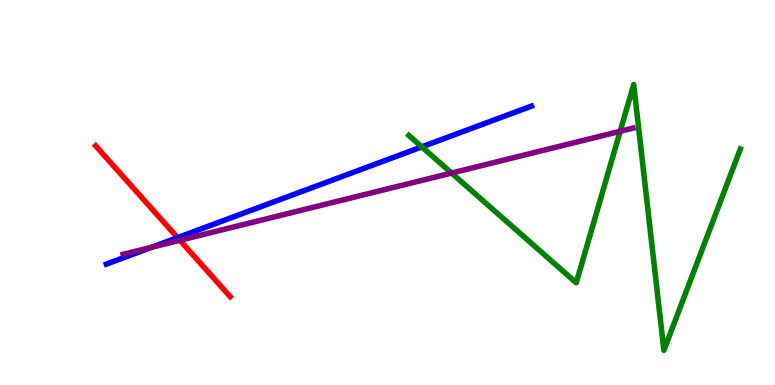[{'lines': ['blue', 'red'], 'intersections': [{'x': 2.29, 'y': 3.83}]}, {'lines': ['green', 'red'], 'intersections': []}, {'lines': ['purple', 'red'], 'intersections': [{'x': 2.32, 'y': 3.76}]}, {'lines': ['blue', 'green'], 'intersections': [{'x': 5.44, 'y': 6.19}]}, {'lines': ['blue', 'purple'], 'intersections': [{'x': 1.96, 'y': 3.58}]}, {'lines': ['green', 'purple'], 'intersections': [{'x': 5.83, 'y': 5.51}, {'x': 8.0, 'y': 6.59}]}]